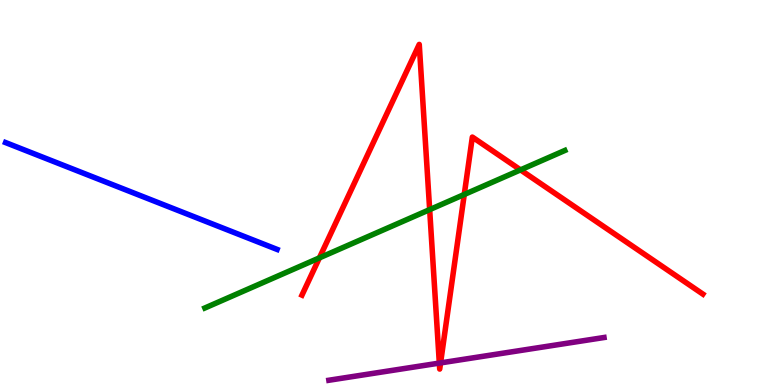[{'lines': ['blue', 'red'], 'intersections': []}, {'lines': ['green', 'red'], 'intersections': [{'x': 4.12, 'y': 3.3}, {'x': 5.54, 'y': 4.56}, {'x': 5.99, 'y': 4.95}, {'x': 6.72, 'y': 5.59}]}, {'lines': ['purple', 'red'], 'intersections': [{'x': 5.67, 'y': 0.569}, {'x': 5.68, 'y': 0.574}]}, {'lines': ['blue', 'green'], 'intersections': []}, {'lines': ['blue', 'purple'], 'intersections': []}, {'lines': ['green', 'purple'], 'intersections': []}]